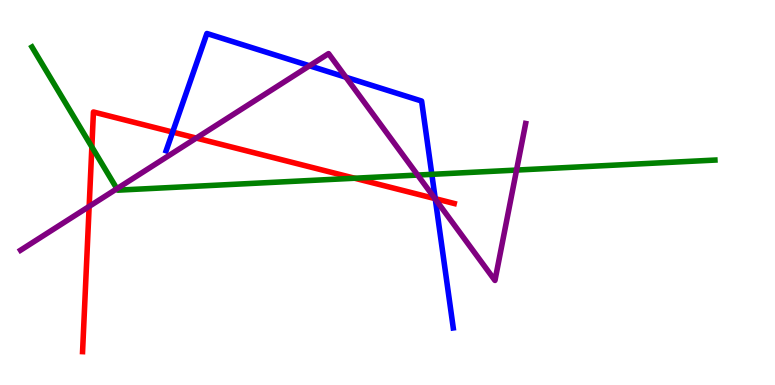[{'lines': ['blue', 'red'], 'intersections': [{'x': 2.23, 'y': 6.57}, {'x': 5.62, 'y': 4.84}]}, {'lines': ['green', 'red'], 'intersections': [{'x': 1.19, 'y': 6.18}, {'x': 4.58, 'y': 5.37}]}, {'lines': ['purple', 'red'], 'intersections': [{'x': 1.15, 'y': 4.64}, {'x': 2.53, 'y': 6.41}, {'x': 5.61, 'y': 4.84}]}, {'lines': ['blue', 'green'], 'intersections': [{'x': 5.57, 'y': 5.47}]}, {'lines': ['blue', 'purple'], 'intersections': [{'x': 3.99, 'y': 8.29}, {'x': 4.46, 'y': 7.99}, {'x': 5.62, 'y': 4.83}]}, {'lines': ['green', 'purple'], 'intersections': [{'x': 1.51, 'y': 5.1}, {'x': 5.39, 'y': 5.45}, {'x': 6.67, 'y': 5.58}]}]